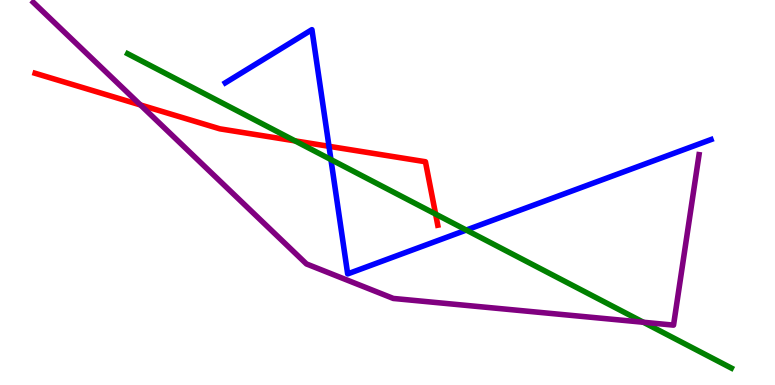[{'lines': ['blue', 'red'], 'intersections': [{'x': 4.25, 'y': 6.2}]}, {'lines': ['green', 'red'], 'intersections': [{'x': 3.81, 'y': 6.34}, {'x': 5.62, 'y': 4.44}]}, {'lines': ['purple', 'red'], 'intersections': [{'x': 1.81, 'y': 7.27}]}, {'lines': ['blue', 'green'], 'intersections': [{'x': 4.27, 'y': 5.86}, {'x': 6.02, 'y': 4.02}]}, {'lines': ['blue', 'purple'], 'intersections': []}, {'lines': ['green', 'purple'], 'intersections': [{'x': 8.3, 'y': 1.63}]}]